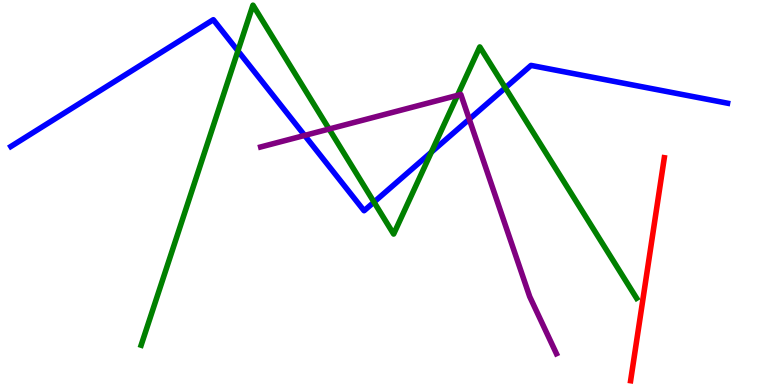[{'lines': ['blue', 'red'], 'intersections': []}, {'lines': ['green', 'red'], 'intersections': []}, {'lines': ['purple', 'red'], 'intersections': []}, {'lines': ['blue', 'green'], 'intersections': [{'x': 3.07, 'y': 8.68}, {'x': 4.83, 'y': 4.75}, {'x': 5.57, 'y': 6.05}, {'x': 6.52, 'y': 7.72}]}, {'lines': ['blue', 'purple'], 'intersections': [{'x': 3.93, 'y': 6.48}, {'x': 6.05, 'y': 6.9}]}, {'lines': ['green', 'purple'], 'intersections': [{'x': 4.25, 'y': 6.65}, {'x': 5.9, 'y': 7.52}]}]